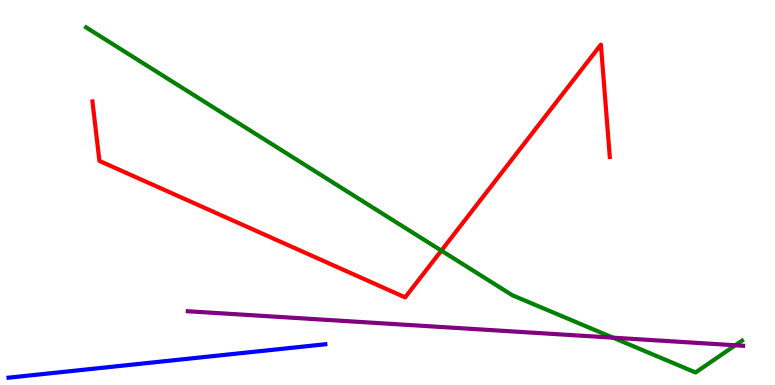[{'lines': ['blue', 'red'], 'intersections': []}, {'lines': ['green', 'red'], 'intersections': [{'x': 5.69, 'y': 3.49}]}, {'lines': ['purple', 'red'], 'intersections': []}, {'lines': ['blue', 'green'], 'intersections': []}, {'lines': ['blue', 'purple'], 'intersections': []}, {'lines': ['green', 'purple'], 'intersections': [{'x': 7.91, 'y': 1.23}, {'x': 9.49, 'y': 1.03}]}]